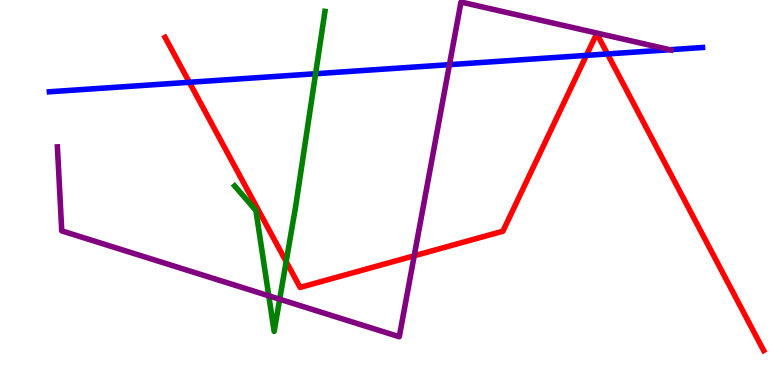[{'lines': ['blue', 'red'], 'intersections': [{'x': 2.44, 'y': 7.86}, {'x': 7.57, 'y': 8.56}, {'x': 7.84, 'y': 8.6}]}, {'lines': ['green', 'red'], 'intersections': [{'x': 3.69, 'y': 3.21}]}, {'lines': ['purple', 'red'], 'intersections': [{'x': 5.34, 'y': 3.36}]}, {'lines': ['blue', 'green'], 'intersections': [{'x': 4.07, 'y': 8.08}]}, {'lines': ['blue', 'purple'], 'intersections': [{'x': 5.8, 'y': 8.32}, {'x': 8.64, 'y': 8.71}]}, {'lines': ['green', 'purple'], 'intersections': [{'x': 3.47, 'y': 2.32}, {'x': 3.61, 'y': 2.23}]}]